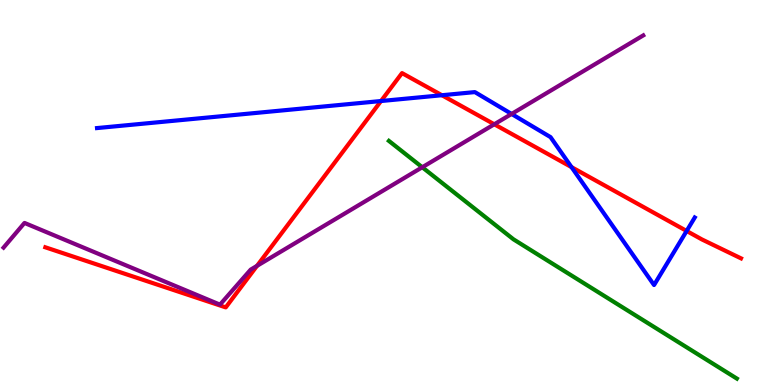[{'lines': ['blue', 'red'], 'intersections': [{'x': 4.92, 'y': 7.38}, {'x': 5.7, 'y': 7.53}, {'x': 7.37, 'y': 5.66}, {'x': 8.86, 'y': 4.0}]}, {'lines': ['green', 'red'], 'intersections': []}, {'lines': ['purple', 'red'], 'intersections': [{'x': 3.32, 'y': 3.09}, {'x': 6.38, 'y': 6.77}]}, {'lines': ['blue', 'green'], 'intersections': []}, {'lines': ['blue', 'purple'], 'intersections': [{'x': 6.6, 'y': 7.04}]}, {'lines': ['green', 'purple'], 'intersections': [{'x': 5.45, 'y': 5.66}]}]